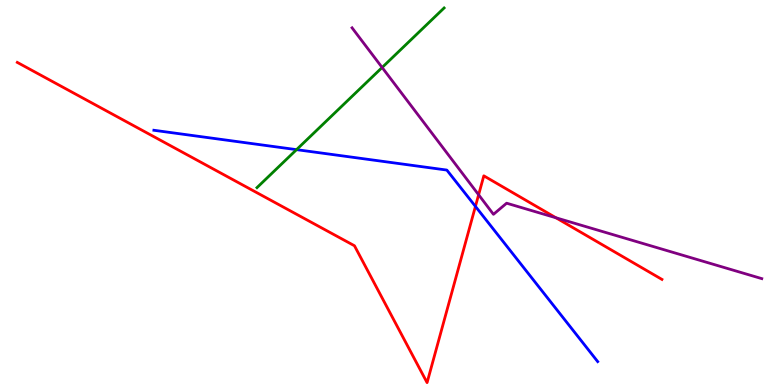[{'lines': ['blue', 'red'], 'intersections': [{'x': 6.13, 'y': 4.64}]}, {'lines': ['green', 'red'], 'intersections': []}, {'lines': ['purple', 'red'], 'intersections': [{'x': 6.18, 'y': 4.94}, {'x': 7.17, 'y': 4.34}]}, {'lines': ['blue', 'green'], 'intersections': [{'x': 3.83, 'y': 6.11}]}, {'lines': ['blue', 'purple'], 'intersections': []}, {'lines': ['green', 'purple'], 'intersections': [{'x': 4.93, 'y': 8.25}]}]